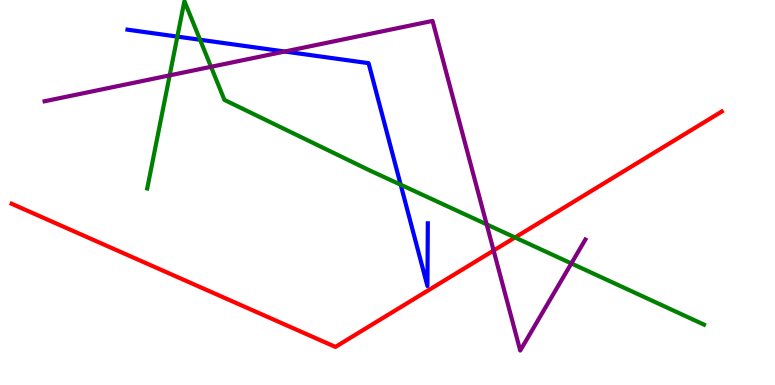[{'lines': ['blue', 'red'], 'intersections': []}, {'lines': ['green', 'red'], 'intersections': [{'x': 6.65, 'y': 3.83}]}, {'lines': ['purple', 'red'], 'intersections': [{'x': 6.37, 'y': 3.49}]}, {'lines': ['blue', 'green'], 'intersections': [{'x': 2.29, 'y': 9.05}, {'x': 2.58, 'y': 8.97}, {'x': 5.17, 'y': 5.2}]}, {'lines': ['blue', 'purple'], 'intersections': [{'x': 3.67, 'y': 8.66}]}, {'lines': ['green', 'purple'], 'intersections': [{'x': 2.19, 'y': 8.04}, {'x': 2.72, 'y': 8.27}, {'x': 6.28, 'y': 4.17}, {'x': 7.37, 'y': 3.16}]}]